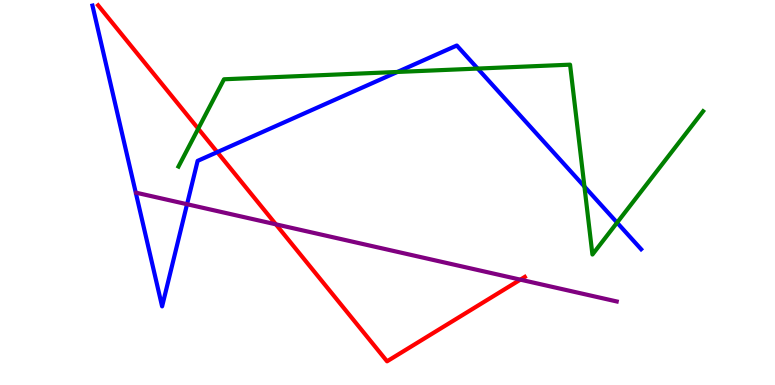[{'lines': ['blue', 'red'], 'intersections': [{'x': 2.8, 'y': 6.05}]}, {'lines': ['green', 'red'], 'intersections': [{'x': 2.56, 'y': 6.66}]}, {'lines': ['purple', 'red'], 'intersections': [{'x': 3.56, 'y': 4.17}, {'x': 6.71, 'y': 2.74}]}, {'lines': ['blue', 'green'], 'intersections': [{'x': 5.13, 'y': 8.13}, {'x': 6.16, 'y': 8.22}, {'x': 7.54, 'y': 5.15}, {'x': 7.96, 'y': 4.22}]}, {'lines': ['blue', 'purple'], 'intersections': [{'x': 2.41, 'y': 4.7}]}, {'lines': ['green', 'purple'], 'intersections': []}]